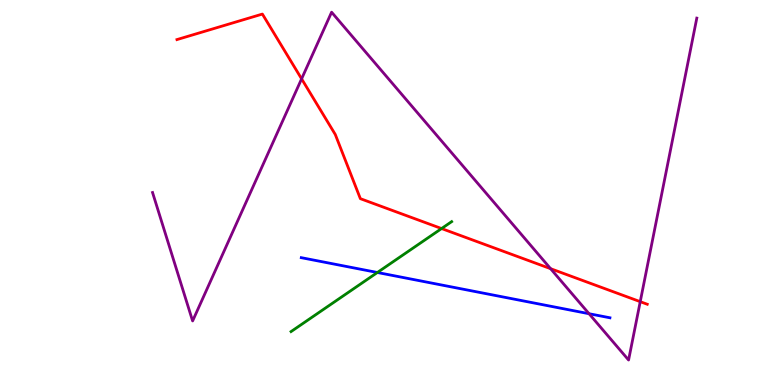[{'lines': ['blue', 'red'], 'intersections': []}, {'lines': ['green', 'red'], 'intersections': [{'x': 5.7, 'y': 4.06}]}, {'lines': ['purple', 'red'], 'intersections': [{'x': 3.89, 'y': 7.95}, {'x': 7.1, 'y': 3.02}, {'x': 8.26, 'y': 2.16}]}, {'lines': ['blue', 'green'], 'intersections': [{'x': 4.87, 'y': 2.92}]}, {'lines': ['blue', 'purple'], 'intersections': [{'x': 7.6, 'y': 1.85}]}, {'lines': ['green', 'purple'], 'intersections': []}]